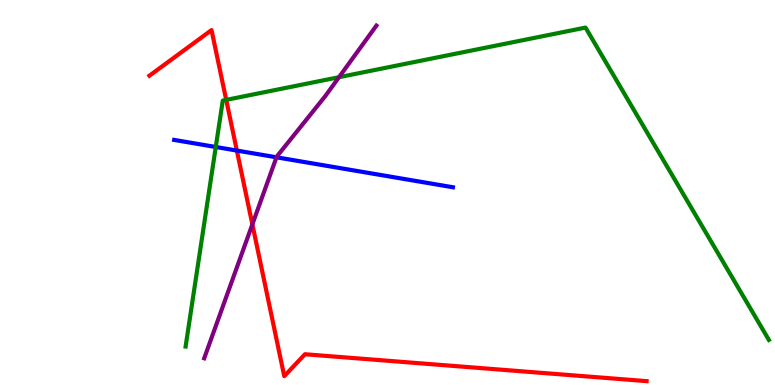[{'lines': ['blue', 'red'], 'intersections': [{'x': 3.06, 'y': 6.09}]}, {'lines': ['green', 'red'], 'intersections': [{'x': 2.92, 'y': 7.41}]}, {'lines': ['purple', 'red'], 'intersections': [{'x': 3.26, 'y': 4.17}]}, {'lines': ['blue', 'green'], 'intersections': [{'x': 2.78, 'y': 6.18}]}, {'lines': ['blue', 'purple'], 'intersections': [{'x': 3.57, 'y': 5.91}]}, {'lines': ['green', 'purple'], 'intersections': [{'x': 4.37, 'y': 8.0}]}]